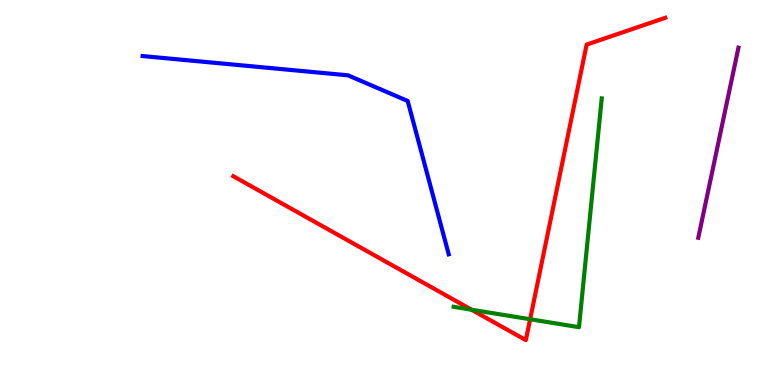[{'lines': ['blue', 'red'], 'intersections': []}, {'lines': ['green', 'red'], 'intersections': [{'x': 6.09, 'y': 1.95}, {'x': 6.84, 'y': 1.71}]}, {'lines': ['purple', 'red'], 'intersections': []}, {'lines': ['blue', 'green'], 'intersections': []}, {'lines': ['blue', 'purple'], 'intersections': []}, {'lines': ['green', 'purple'], 'intersections': []}]